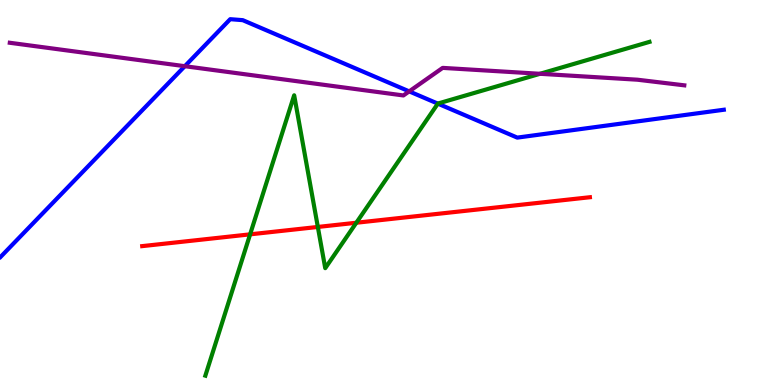[{'lines': ['blue', 'red'], 'intersections': []}, {'lines': ['green', 'red'], 'intersections': [{'x': 3.23, 'y': 3.91}, {'x': 4.1, 'y': 4.11}, {'x': 4.6, 'y': 4.21}]}, {'lines': ['purple', 'red'], 'intersections': []}, {'lines': ['blue', 'green'], 'intersections': [{'x': 5.65, 'y': 7.31}]}, {'lines': ['blue', 'purple'], 'intersections': [{'x': 2.38, 'y': 8.28}, {'x': 5.28, 'y': 7.63}]}, {'lines': ['green', 'purple'], 'intersections': [{'x': 6.97, 'y': 8.08}]}]